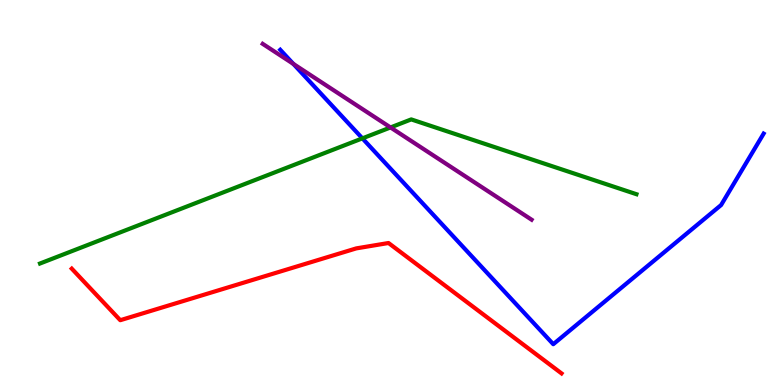[{'lines': ['blue', 'red'], 'intersections': []}, {'lines': ['green', 'red'], 'intersections': []}, {'lines': ['purple', 'red'], 'intersections': []}, {'lines': ['blue', 'green'], 'intersections': [{'x': 4.68, 'y': 6.41}]}, {'lines': ['blue', 'purple'], 'intersections': [{'x': 3.79, 'y': 8.34}]}, {'lines': ['green', 'purple'], 'intersections': [{'x': 5.04, 'y': 6.69}]}]